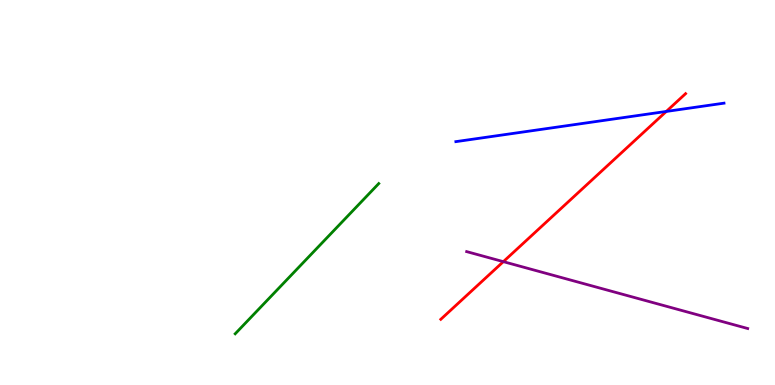[{'lines': ['blue', 'red'], 'intersections': [{'x': 8.6, 'y': 7.11}]}, {'lines': ['green', 'red'], 'intersections': []}, {'lines': ['purple', 'red'], 'intersections': [{'x': 6.49, 'y': 3.2}]}, {'lines': ['blue', 'green'], 'intersections': []}, {'lines': ['blue', 'purple'], 'intersections': []}, {'lines': ['green', 'purple'], 'intersections': []}]